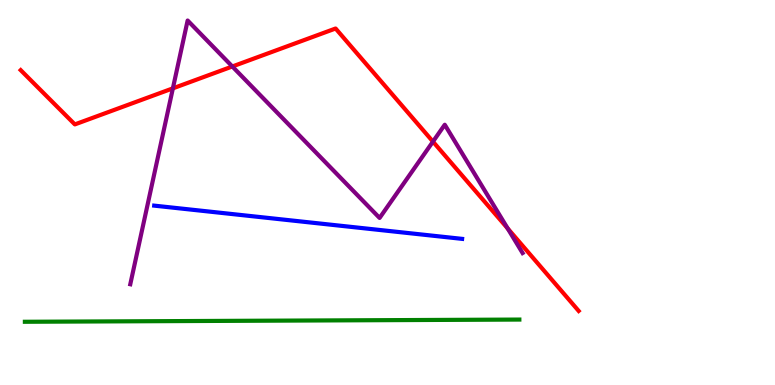[{'lines': ['blue', 'red'], 'intersections': []}, {'lines': ['green', 'red'], 'intersections': []}, {'lines': ['purple', 'red'], 'intersections': [{'x': 2.23, 'y': 7.71}, {'x': 3.0, 'y': 8.27}, {'x': 5.59, 'y': 6.32}, {'x': 6.55, 'y': 4.07}]}, {'lines': ['blue', 'green'], 'intersections': []}, {'lines': ['blue', 'purple'], 'intersections': []}, {'lines': ['green', 'purple'], 'intersections': []}]